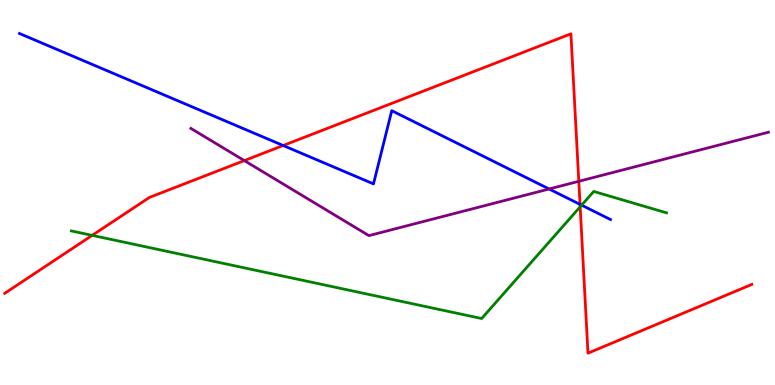[{'lines': ['blue', 'red'], 'intersections': [{'x': 3.65, 'y': 6.22}, {'x': 7.48, 'y': 4.69}]}, {'lines': ['green', 'red'], 'intersections': [{'x': 1.19, 'y': 3.89}, {'x': 7.49, 'y': 4.63}]}, {'lines': ['purple', 'red'], 'intersections': [{'x': 3.15, 'y': 5.83}, {'x': 7.47, 'y': 5.29}]}, {'lines': ['blue', 'green'], 'intersections': [{'x': 7.5, 'y': 4.67}]}, {'lines': ['blue', 'purple'], 'intersections': [{'x': 7.09, 'y': 5.09}]}, {'lines': ['green', 'purple'], 'intersections': []}]